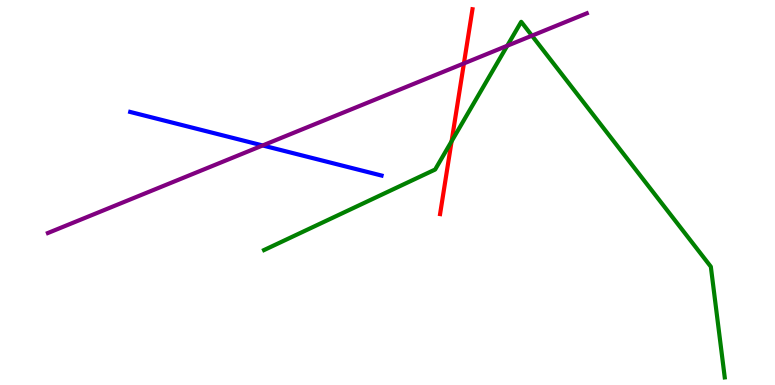[{'lines': ['blue', 'red'], 'intersections': []}, {'lines': ['green', 'red'], 'intersections': [{'x': 5.83, 'y': 6.33}]}, {'lines': ['purple', 'red'], 'intersections': [{'x': 5.99, 'y': 8.35}]}, {'lines': ['blue', 'green'], 'intersections': []}, {'lines': ['blue', 'purple'], 'intersections': [{'x': 3.39, 'y': 6.22}]}, {'lines': ['green', 'purple'], 'intersections': [{'x': 6.55, 'y': 8.81}, {'x': 6.86, 'y': 9.07}]}]